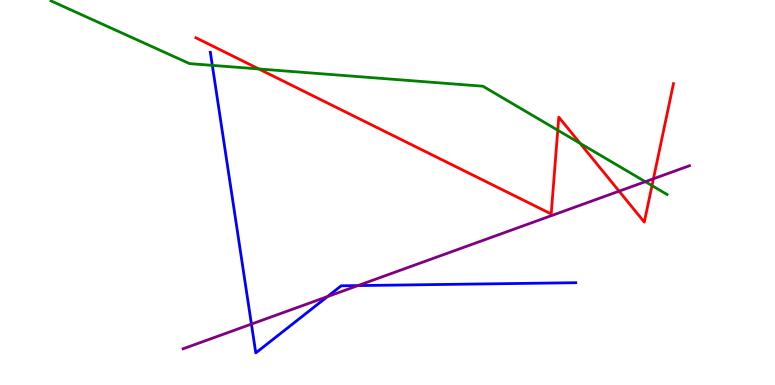[{'lines': ['blue', 'red'], 'intersections': []}, {'lines': ['green', 'red'], 'intersections': [{'x': 3.34, 'y': 8.21}, {'x': 7.2, 'y': 6.62}, {'x': 7.49, 'y': 6.28}, {'x': 8.41, 'y': 5.18}]}, {'lines': ['purple', 'red'], 'intersections': [{'x': 7.99, 'y': 5.03}, {'x': 8.43, 'y': 5.36}]}, {'lines': ['blue', 'green'], 'intersections': [{'x': 2.74, 'y': 8.3}]}, {'lines': ['blue', 'purple'], 'intersections': [{'x': 3.24, 'y': 1.58}, {'x': 4.23, 'y': 2.3}, {'x': 4.62, 'y': 2.58}]}, {'lines': ['green', 'purple'], 'intersections': [{'x': 8.33, 'y': 5.28}]}]